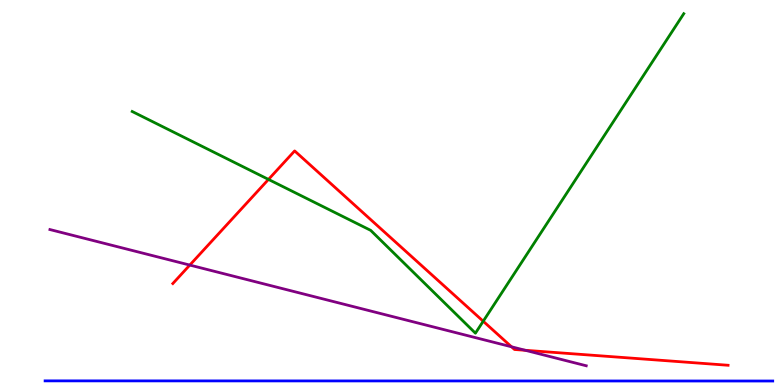[{'lines': ['blue', 'red'], 'intersections': []}, {'lines': ['green', 'red'], 'intersections': [{'x': 3.46, 'y': 5.34}, {'x': 6.23, 'y': 1.66}]}, {'lines': ['purple', 'red'], 'intersections': [{'x': 2.45, 'y': 3.11}, {'x': 6.6, 'y': 0.993}, {'x': 6.78, 'y': 0.902}]}, {'lines': ['blue', 'green'], 'intersections': []}, {'lines': ['blue', 'purple'], 'intersections': []}, {'lines': ['green', 'purple'], 'intersections': []}]